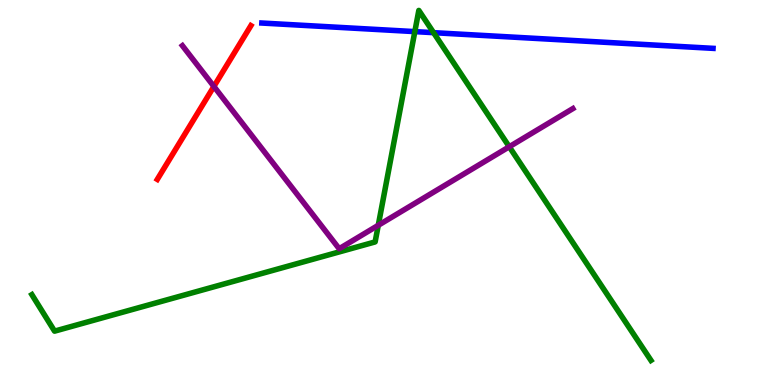[{'lines': ['blue', 'red'], 'intersections': []}, {'lines': ['green', 'red'], 'intersections': []}, {'lines': ['purple', 'red'], 'intersections': [{'x': 2.76, 'y': 7.75}]}, {'lines': ['blue', 'green'], 'intersections': [{'x': 5.35, 'y': 9.18}, {'x': 5.59, 'y': 9.15}]}, {'lines': ['blue', 'purple'], 'intersections': []}, {'lines': ['green', 'purple'], 'intersections': [{'x': 4.88, 'y': 4.15}, {'x': 6.57, 'y': 6.19}]}]